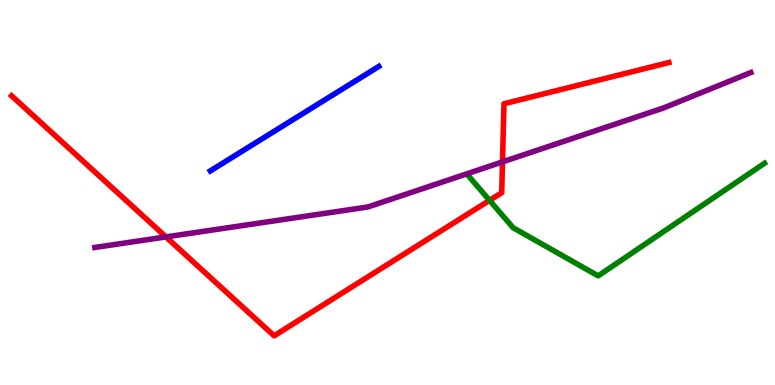[{'lines': ['blue', 'red'], 'intersections': []}, {'lines': ['green', 'red'], 'intersections': [{'x': 6.32, 'y': 4.8}]}, {'lines': ['purple', 'red'], 'intersections': [{'x': 2.14, 'y': 3.85}, {'x': 6.48, 'y': 5.8}]}, {'lines': ['blue', 'green'], 'intersections': []}, {'lines': ['blue', 'purple'], 'intersections': []}, {'lines': ['green', 'purple'], 'intersections': []}]